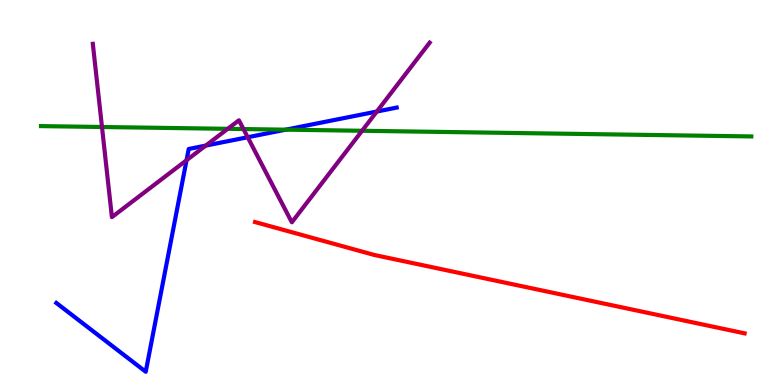[{'lines': ['blue', 'red'], 'intersections': []}, {'lines': ['green', 'red'], 'intersections': []}, {'lines': ['purple', 'red'], 'intersections': []}, {'lines': ['blue', 'green'], 'intersections': [{'x': 3.69, 'y': 6.63}]}, {'lines': ['blue', 'purple'], 'intersections': [{'x': 2.41, 'y': 5.84}, {'x': 2.65, 'y': 6.22}, {'x': 3.2, 'y': 6.44}, {'x': 4.86, 'y': 7.1}]}, {'lines': ['green', 'purple'], 'intersections': [{'x': 1.32, 'y': 6.7}, {'x': 2.94, 'y': 6.65}, {'x': 3.14, 'y': 6.65}, {'x': 4.67, 'y': 6.6}]}]